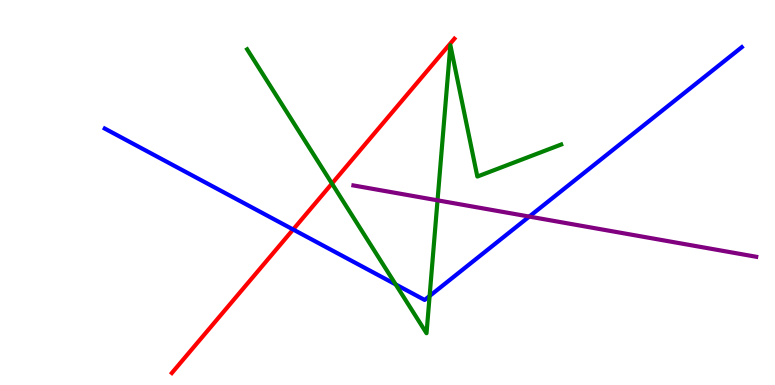[{'lines': ['blue', 'red'], 'intersections': [{'x': 3.78, 'y': 4.04}]}, {'lines': ['green', 'red'], 'intersections': [{'x': 4.28, 'y': 5.23}]}, {'lines': ['purple', 'red'], 'intersections': []}, {'lines': ['blue', 'green'], 'intersections': [{'x': 5.11, 'y': 2.61}, {'x': 5.54, 'y': 2.31}]}, {'lines': ['blue', 'purple'], 'intersections': [{'x': 6.83, 'y': 4.37}]}, {'lines': ['green', 'purple'], 'intersections': [{'x': 5.65, 'y': 4.8}]}]